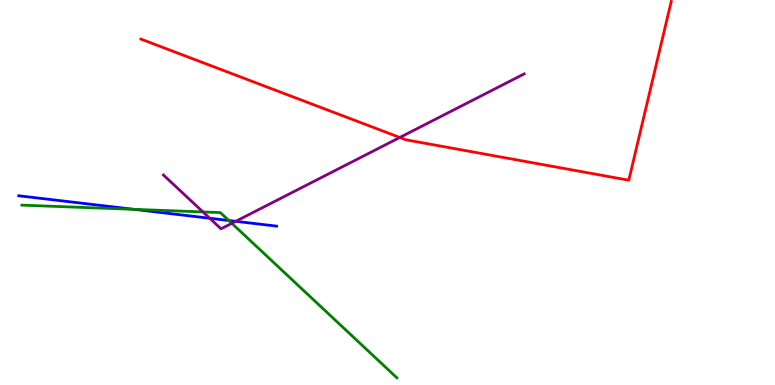[{'lines': ['blue', 'red'], 'intersections': []}, {'lines': ['green', 'red'], 'intersections': []}, {'lines': ['purple', 'red'], 'intersections': [{'x': 5.16, 'y': 6.43}]}, {'lines': ['blue', 'green'], 'intersections': [{'x': 1.73, 'y': 4.56}, {'x': 2.95, 'y': 4.27}]}, {'lines': ['blue', 'purple'], 'intersections': [{'x': 2.71, 'y': 4.33}, {'x': 3.04, 'y': 4.25}]}, {'lines': ['green', 'purple'], 'intersections': [{'x': 2.62, 'y': 4.5}, {'x': 2.99, 'y': 4.2}]}]